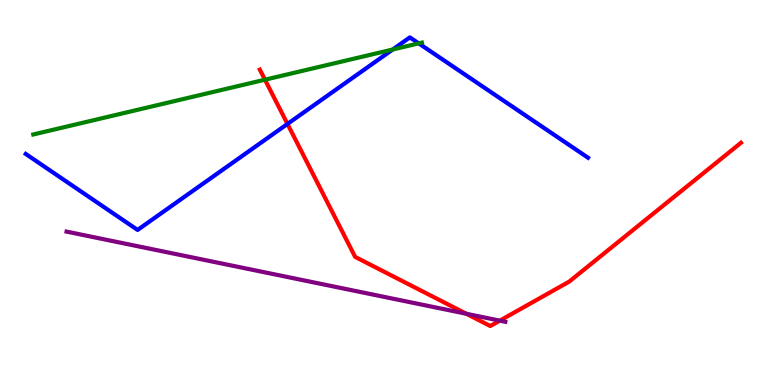[{'lines': ['blue', 'red'], 'intersections': [{'x': 3.71, 'y': 6.78}]}, {'lines': ['green', 'red'], 'intersections': [{'x': 3.42, 'y': 7.93}]}, {'lines': ['purple', 'red'], 'intersections': [{'x': 6.02, 'y': 1.85}, {'x': 6.45, 'y': 1.67}]}, {'lines': ['blue', 'green'], 'intersections': [{'x': 5.07, 'y': 8.71}, {'x': 5.4, 'y': 8.87}]}, {'lines': ['blue', 'purple'], 'intersections': []}, {'lines': ['green', 'purple'], 'intersections': []}]